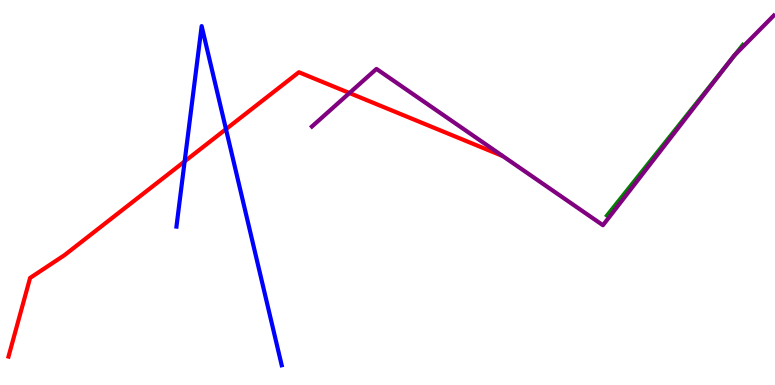[{'lines': ['blue', 'red'], 'intersections': [{'x': 2.38, 'y': 5.81}, {'x': 2.92, 'y': 6.65}]}, {'lines': ['green', 'red'], 'intersections': []}, {'lines': ['purple', 'red'], 'intersections': [{'x': 4.51, 'y': 7.58}]}, {'lines': ['blue', 'green'], 'intersections': []}, {'lines': ['blue', 'purple'], 'intersections': []}, {'lines': ['green', 'purple'], 'intersections': [{'x': 9.41, 'y': 8.38}, {'x': 9.48, 'y': 8.58}]}]